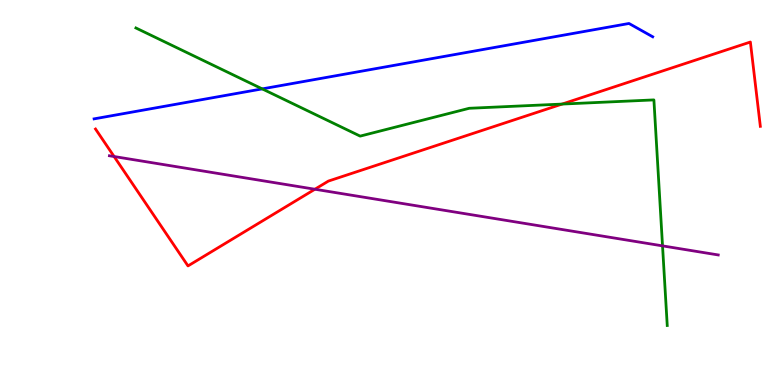[{'lines': ['blue', 'red'], 'intersections': []}, {'lines': ['green', 'red'], 'intersections': [{'x': 7.25, 'y': 7.3}]}, {'lines': ['purple', 'red'], 'intersections': [{'x': 1.47, 'y': 5.93}, {'x': 4.06, 'y': 5.08}]}, {'lines': ['blue', 'green'], 'intersections': [{'x': 3.38, 'y': 7.69}]}, {'lines': ['blue', 'purple'], 'intersections': []}, {'lines': ['green', 'purple'], 'intersections': [{'x': 8.55, 'y': 3.61}]}]